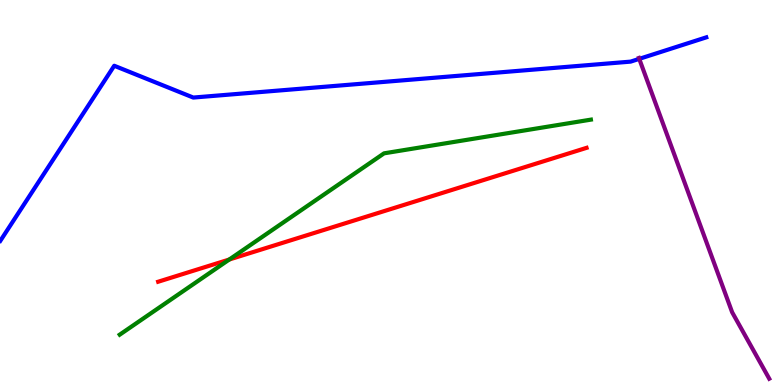[{'lines': ['blue', 'red'], 'intersections': []}, {'lines': ['green', 'red'], 'intersections': [{'x': 2.96, 'y': 3.26}]}, {'lines': ['purple', 'red'], 'intersections': []}, {'lines': ['blue', 'green'], 'intersections': []}, {'lines': ['blue', 'purple'], 'intersections': [{'x': 8.25, 'y': 8.47}]}, {'lines': ['green', 'purple'], 'intersections': []}]